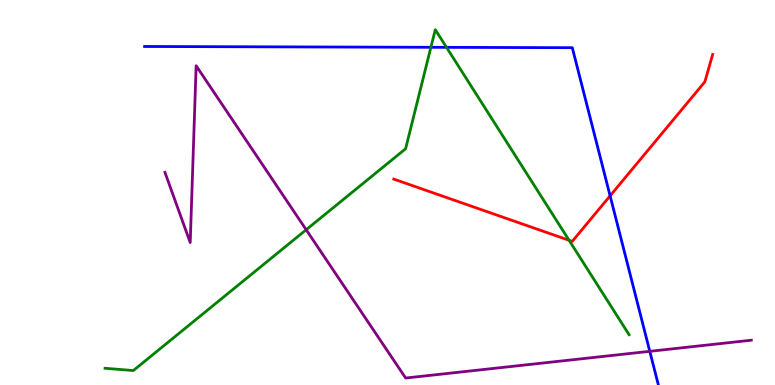[{'lines': ['blue', 'red'], 'intersections': [{'x': 7.87, 'y': 4.91}]}, {'lines': ['green', 'red'], 'intersections': [{'x': 7.34, 'y': 3.76}]}, {'lines': ['purple', 'red'], 'intersections': []}, {'lines': ['blue', 'green'], 'intersections': [{'x': 5.56, 'y': 8.77}, {'x': 5.76, 'y': 8.77}]}, {'lines': ['blue', 'purple'], 'intersections': [{'x': 8.38, 'y': 0.875}]}, {'lines': ['green', 'purple'], 'intersections': [{'x': 3.95, 'y': 4.03}]}]